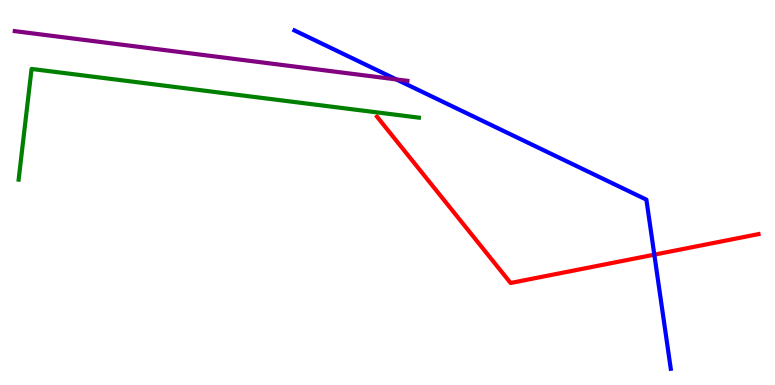[{'lines': ['blue', 'red'], 'intersections': [{'x': 8.44, 'y': 3.39}]}, {'lines': ['green', 'red'], 'intersections': []}, {'lines': ['purple', 'red'], 'intersections': []}, {'lines': ['blue', 'green'], 'intersections': []}, {'lines': ['blue', 'purple'], 'intersections': [{'x': 5.11, 'y': 7.94}]}, {'lines': ['green', 'purple'], 'intersections': []}]